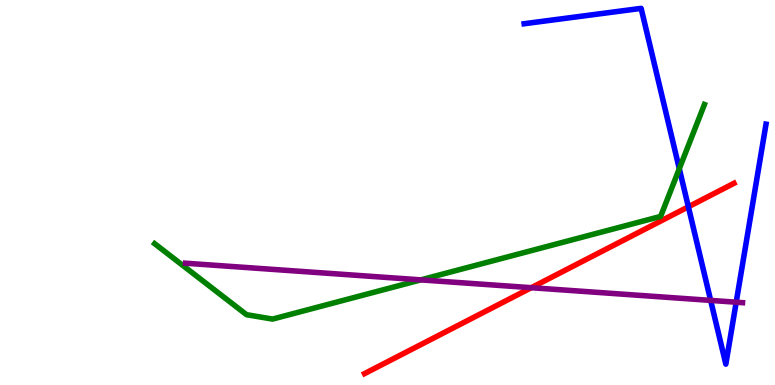[{'lines': ['blue', 'red'], 'intersections': [{'x': 8.88, 'y': 4.63}]}, {'lines': ['green', 'red'], 'intersections': []}, {'lines': ['purple', 'red'], 'intersections': [{'x': 6.86, 'y': 2.53}]}, {'lines': ['blue', 'green'], 'intersections': [{'x': 8.77, 'y': 5.62}]}, {'lines': ['blue', 'purple'], 'intersections': [{'x': 9.17, 'y': 2.2}, {'x': 9.5, 'y': 2.15}]}, {'lines': ['green', 'purple'], 'intersections': [{'x': 5.43, 'y': 2.73}]}]